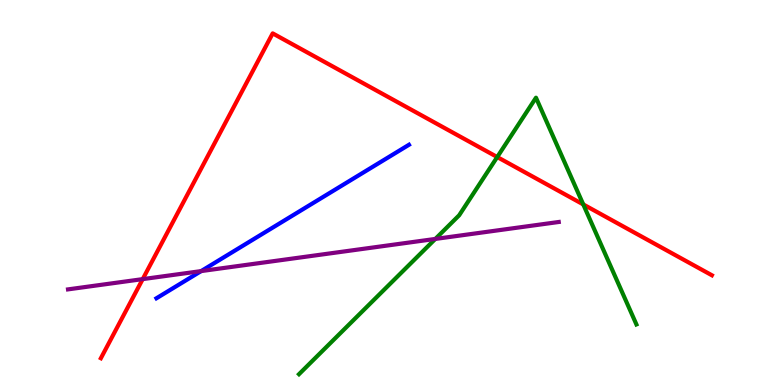[{'lines': ['blue', 'red'], 'intersections': []}, {'lines': ['green', 'red'], 'intersections': [{'x': 6.42, 'y': 5.92}, {'x': 7.53, 'y': 4.69}]}, {'lines': ['purple', 'red'], 'intersections': [{'x': 1.84, 'y': 2.75}]}, {'lines': ['blue', 'green'], 'intersections': []}, {'lines': ['blue', 'purple'], 'intersections': [{'x': 2.6, 'y': 2.96}]}, {'lines': ['green', 'purple'], 'intersections': [{'x': 5.62, 'y': 3.79}]}]